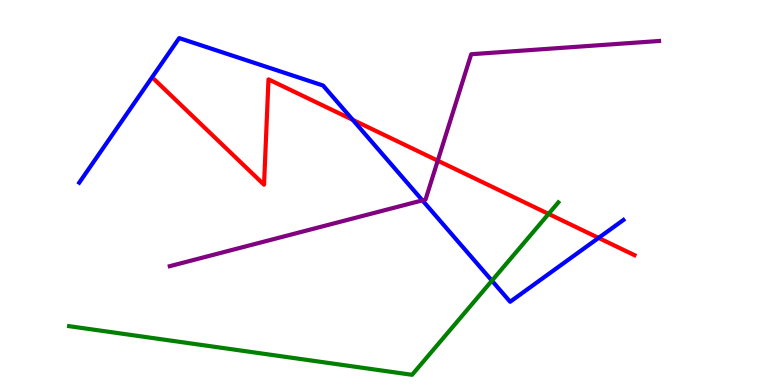[{'lines': ['blue', 'red'], 'intersections': [{'x': 4.55, 'y': 6.89}, {'x': 7.72, 'y': 3.82}]}, {'lines': ['green', 'red'], 'intersections': [{'x': 7.08, 'y': 4.44}]}, {'lines': ['purple', 'red'], 'intersections': [{'x': 5.65, 'y': 5.83}]}, {'lines': ['blue', 'green'], 'intersections': [{'x': 6.35, 'y': 2.71}]}, {'lines': ['blue', 'purple'], 'intersections': [{'x': 5.45, 'y': 4.8}]}, {'lines': ['green', 'purple'], 'intersections': []}]